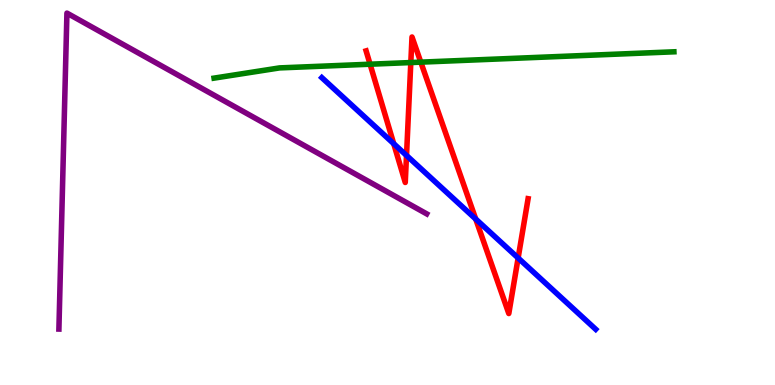[{'lines': ['blue', 'red'], 'intersections': [{'x': 5.08, 'y': 6.27}, {'x': 5.25, 'y': 5.96}, {'x': 6.14, 'y': 4.31}, {'x': 6.69, 'y': 3.3}]}, {'lines': ['green', 'red'], 'intersections': [{'x': 4.78, 'y': 8.33}, {'x': 5.3, 'y': 8.38}, {'x': 5.43, 'y': 8.39}]}, {'lines': ['purple', 'red'], 'intersections': []}, {'lines': ['blue', 'green'], 'intersections': []}, {'lines': ['blue', 'purple'], 'intersections': []}, {'lines': ['green', 'purple'], 'intersections': []}]